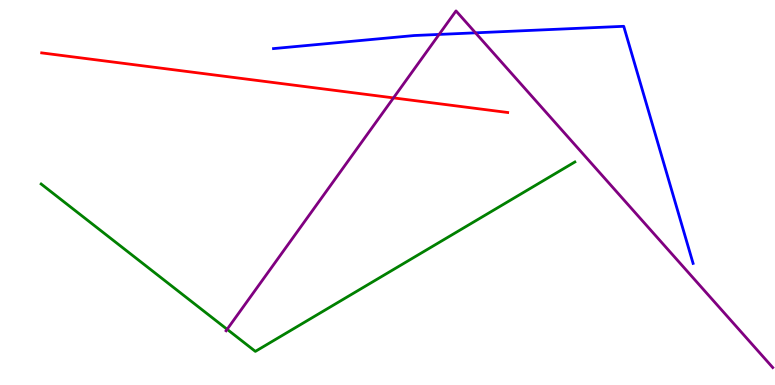[{'lines': ['blue', 'red'], 'intersections': []}, {'lines': ['green', 'red'], 'intersections': []}, {'lines': ['purple', 'red'], 'intersections': [{'x': 5.08, 'y': 7.46}]}, {'lines': ['blue', 'green'], 'intersections': []}, {'lines': ['blue', 'purple'], 'intersections': [{'x': 5.67, 'y': 9.11}, {'x': 6.14, 'y': 9.15}]}, {'lines': ['green', 'purple'], 'intersections': [{'x': 2.93, 'y': 1.45}]}]